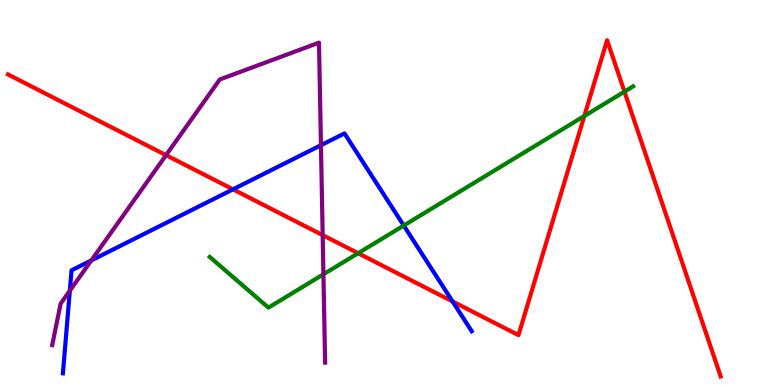[{'lines': ['blue', 'red'], 'intersections': [{'x': 3.01, 'y': 5.08}, {'x': 5.84, 'y': 2.17}]}, {'lines': ['green', 'red'], 'intersections': [{'x': 4.62, 'y': 3.42}, {'x': 7.54, 'y': 6.99}, {'x': 8.06, 'y': 7.62}]}, {'lines': ['purple', 'red'], 'intersections': [{'x': 2.14, 'y': 5.97}, {'x': 4.16, 'y': 3.89}]}, {'lines': ['blue', 'green'], 'intersections': [{'x': 5.21, 'y': 4.14}]}, {'lines': ['blue', 'purple'], 'intersections': [{'x': 0.901, 'y': 2.45}, {'x': 1.18, 'y': 3.24}, {'x': 4.14, 'y': 6.23}]}, {'lines': ['green', 'purple'], 'intersections': [{'x': 4.17, 'y': 2.88}]}]